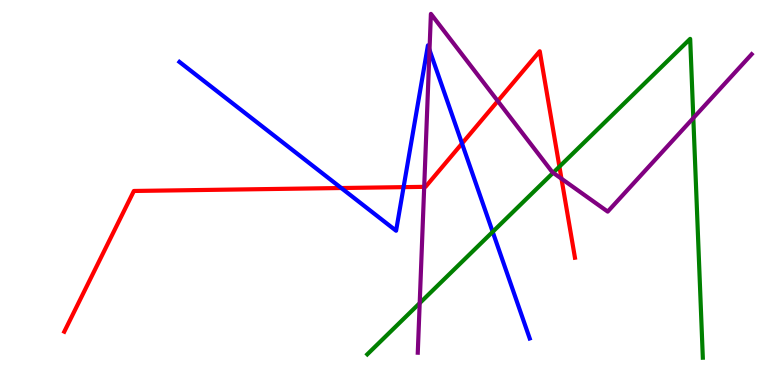[{'lines': ['blue', 'red'], 'intersections': [{'x': 4.4, 'y': 5.12}, {'x': 5.21, 'y': 5.14}, {'x': 5.96, 'y': 6.27}]}, {'lines': ['green', 'red'], 'intersections': [{'x': 7.22, 'y': 5.67}]}, {'lines': ['purple', 'red'], 'intersections': [{'x': 5.47, 'y': 5.15}, {'x': 6.42, 'y': 7.38}, {'x': 7.24, 'y': 5.36}]}, {'lines': ['blue', 'green'], 'intersections': [{'x': 6.36, 'y': 3.98}]}, {'lines': ['blue', 'purple'], 'intersections': [{'x': 5.54, 'y': 8.7}]}, {'lines': ['green', 'purple'], 'intersections': [{'x': 5.42, 'y': 2.13}, {'x': 7.14, 'y': 5.51}, {'x': 8.95, 'y': 6.93}]}]